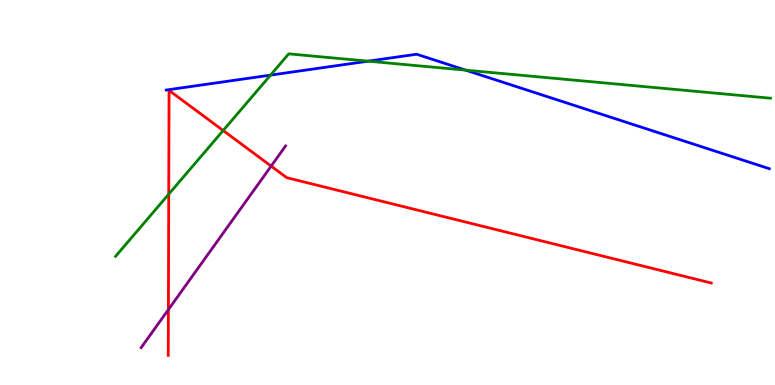[{'lines': ['blue', 'red'], 'intersections': []}, {'lines': ['green', 'red'], 'intersections': [{'x': 2.18, 'y': 4.96}, {'x': 2.88, 'y': 6.61}]}, {'lines': ['purple', 'red'], 'intersections': [{'x': 2.17, 'y': 1.96}, {'x': 3.5, 'y': 5.69}]}, {'lines': ['blue', 'green'], 'intersections': [{'x': 3.49, 'y': 8.05}, {'x': 4.75, 'y': 8.41}, {'x': 6.01, 'y': 8.18}]}, {'lines': ['blue', 'purple'], 'intersections': []}, {'lines': ['green', 'purple'], 'intersections': []}]